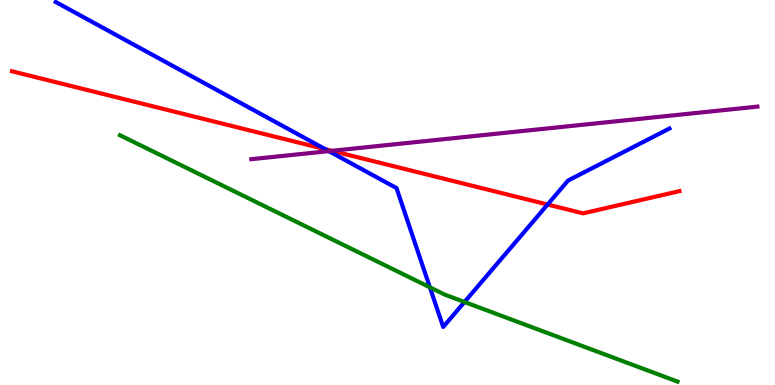[{'lines': ['blue', 'red'], 'intersections': [{'x': 4.2, 'y': 6.12}, {'x': 7.07, 'y': 4.69}]}, {'lines': ['green', 'red'], 'intersections': []}, {'lines': ['purple', 'red'], 'intersections': [{'x': 4.28, 'y': 6.08}]}, {'lines': ['blue', 'green'], 'intersections': [{'x': 5.55, 'y': 2.54}, {'x': 5.99, 'y': 2.16}]}, {'lines': ['blue', 'purple'], 'intersections': [{'x': 4.24, 'y': 6.07}]}, {'lines': ['green', 'purple'], 'intersections': []}]